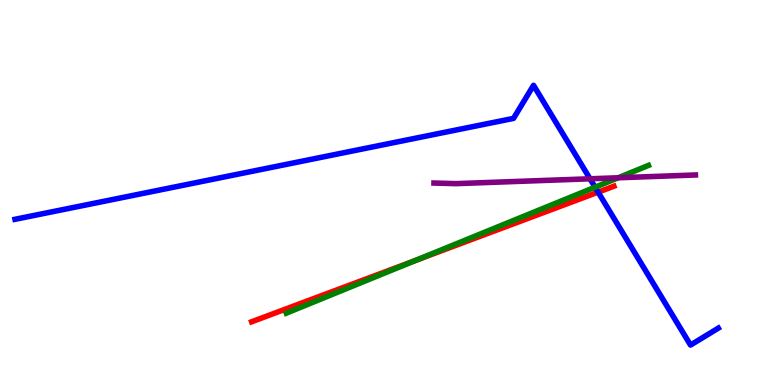[{'lines': ['blue', 'red'], 'intersections': [{'x': 7.72, 'y': 5.01}]}, {'lines': ['green', 'red'], 'intersections': [{'x': 5.36, 'y': 3.23}]}, {'lines': ['purple', 'red'], 'intersections': []}, {'lines': ['blue', 'green'], 'intersections': [{'x': 7.68, 'y': 5.14}]}, {'lines': ['blue', 'purple'], 'intersections': [{'x': 7.61, 'y': 5.36}]}, {'lines': ['green', 'purple'], 'intersections': [{'x': 7.98, 'y': 5.38}]}]